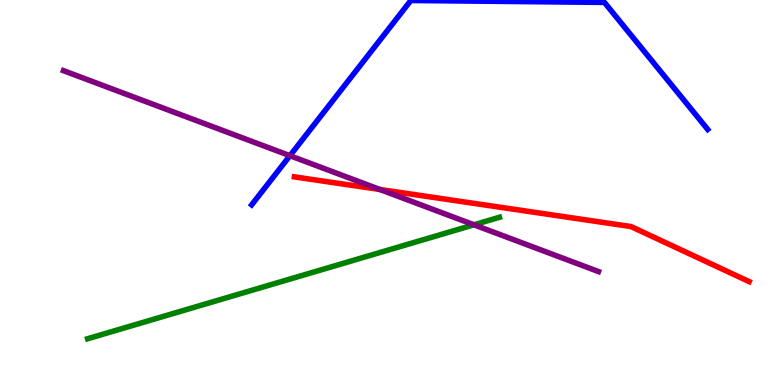[{'lines': ['blue', 'red'], 'intersections': []}, {'lines': ['green', 'red'], 'intersections': []}, {'lines': ['purple', 'red'], 'intersections': [{'x': 4.9, 'y': 5.08}]}, {'lines': ['blue', 'green'], 'intersections': []}, {'lines': ['blue', 'purple'], 'intersections': [{'x': 3.74, 'y': 5.96}]}, {'lines': ['green', 'purple'], 'intersections': [{'x': 6.12, 'y': 4.16}]}]